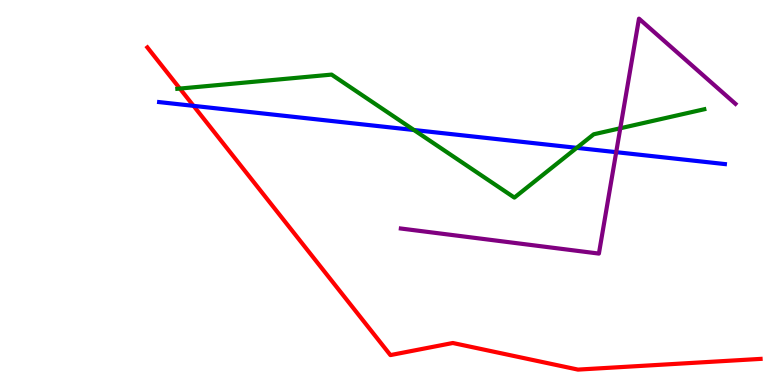[{'lines': ['blue', 'red'], 'intersections': [{'x': 2.5, 'y': 7.25}]}, {'lines': ['green', 'red'], 'intersections': [{'x': 2.32, 'y': 7.7}]}, {'lines': ['purple', 'red'], 'intersections': []}, {'lines': ['blue', 'green'], 'intersections': [{'x': 5.34, 'y': 6.62}, {'x': 7.44, 'y': 6.16}]}, {'lines': ['blue', 'purple'], 'intersections': [{'x': 7.95, 'y': 6.05}]}, {'lines': ['green', 'purple'], 'intersections': [{'x': 8.0, 'y': 6.67}]}]